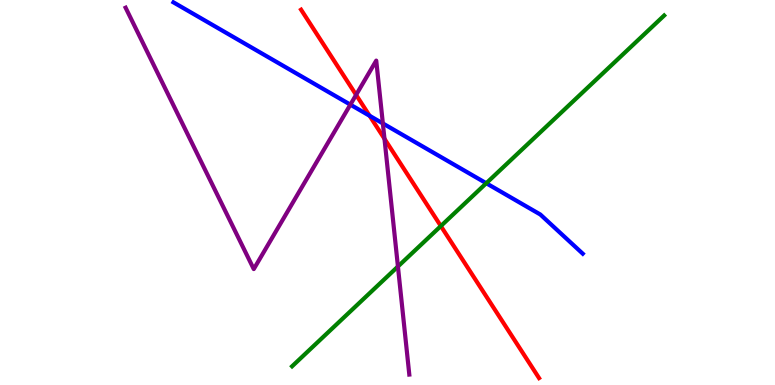[{'lines': ['blue', 'red'], 'intersections': [{'x': 4.77, 'y': 6.99}]}, {'lines': ['green', 'red'], 'intersections': [{'x': 5.69, 'y': 4.13}]}, {'lines': ['purple', 'red'], 'intersections': [{'x': 4.59, 'y': 7.54}, {'x': 4.96, 'y': 6.39}]}, {'lines': ['blue', 'green'], 'intersections': [{'x': 6.27, 'y': 5.24}]}, {'lines': ['blue', 'purple'], 'intersections': [{'x': 4.52, 'y': 7.28}, {'x': 4.94, 'y': 6.79}]}, {'lines': ['green', 'purple'], 'intersections': [{'x': 5.13, 'y': 3.08}]}]